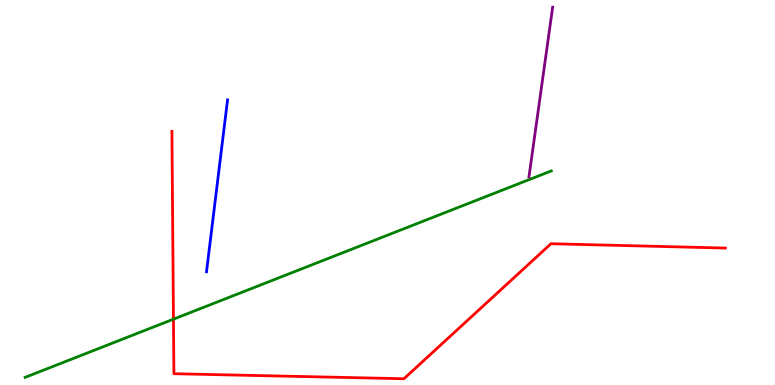[{'lines': ['blue', 'red'], 'intersections': []}, {'lines': ['green', 'red'], 'intersections': [{'x': 2.24, 'y': 1.71}]}, {'lines': ['purple', 'red'], 'intersections': []}, {'lines': ['blue', 'green'], 'intersections': []}, {'lines': ['blue', 'purple'], 'intersections': []}, {'lines': ['green', 'purple'], 'intersections': []}]